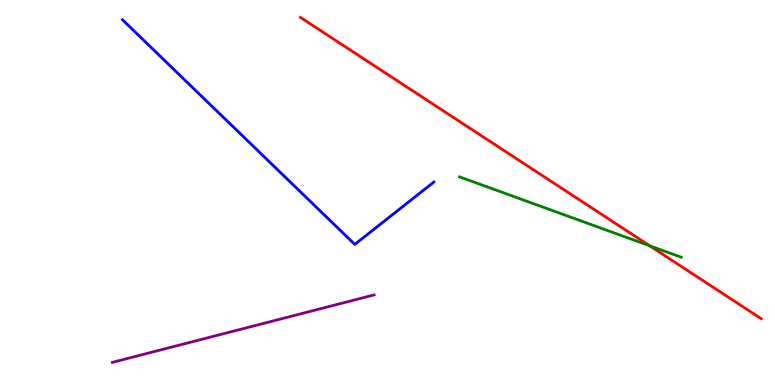[{'lines': ['blue', 'red'], 'intersections': []}, {'lines': ['green', 'red'], 'intersections': [{'x': 8.38, 'y': 3.62}]}, {'lines': ['purple', 'red'], 'intersections': []}, {'lines': ['blue', 'green'], 'intersections': []}, {'lines': ['blue', 'purple'], 'intersections': []}, {'lines': ['green', 'purple'], 'intersections': []}]